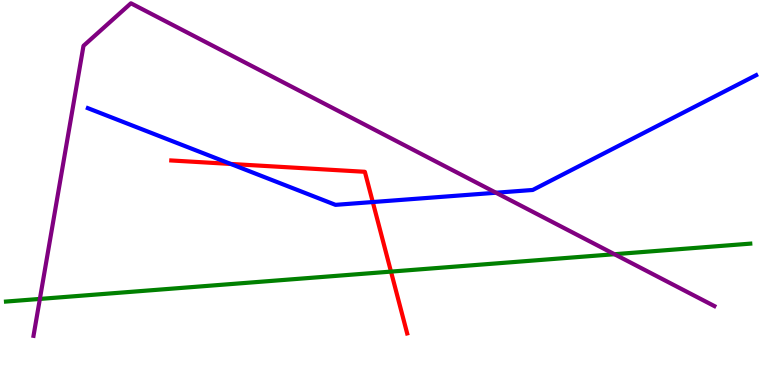[{'lines': ['blue', 'red'], 'intersections': [{'x': 2.98, 'y': 5.74}, {'x': 4.81, 'y': 4.75}]}, {'lines': ['green', 'red'], 'intersections': [{'x': 5.04, 'y': 2.95}]}, {'lines': ['purple', 'red'], 'intersections': []}, {'lines': ['blue', 'green'], 'intersections': []}, {'lines': ['blue', 'purple'], 'intersections': [{'x': 6.4, 'y': 4.99}]}, {'lines': ['green', 'purple'], 'intersections': [{'x': 0.515, 'y': 2.24}, {'x': 7.93, 'y': 3.4}]}]